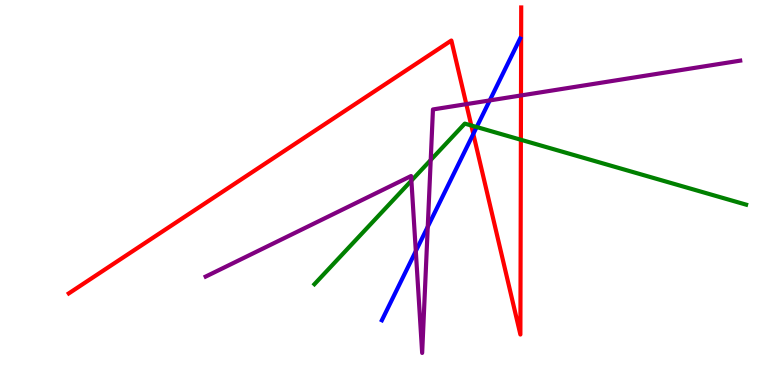[{'lines': ['blue', 'red'], 'intersections': [{'x': 6.11, 'y': 6.52}]}, {'lines': ['green', 'red'], 'intersections': [{'x': 6.08, 'y': 6.74}, {'x': 6.72, 'y': 6.37}]}, {'lines': ['purple', 'red'], 'intersections': [{'x': 6.02, 'y': 7.29}, {'x': 6.72, 'y': 7.52}]}, {'lines': ['blue', 'green'], 'intersections': [{'x': 6.15, 'y': 6.7}]}, {'lines': ['blue', 'purple'], 'intersections': [{'x': 5.37, 'y': 3.48}, {'x': 5.52, 'y': 4.11}, {'x': 6.32, 'y': 7.39}]}, {'lines': ['green', 'purple'], 'intersections': [{'x': 5.31, 'y': 5.31}, {'x': 5.56, 'y': 5.84}]}]